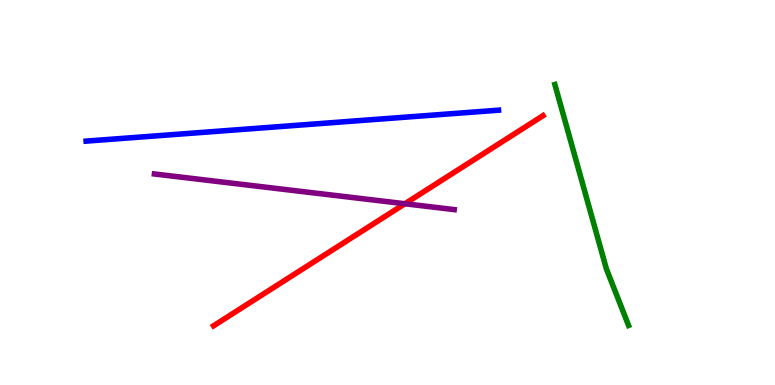[{'lines': ['blue', 'red'], 'intersections': []}, {'lines': ['green', 'red'], 'intersections': []}, {'lines': ['purple', 'red'], 'intersections': [{'x': 5.22, 'y': 4.71}]}, {'lines': ['blue', 'green'], 'intersections': []}, {'lines': ['blue', 'purple'], 'intersections': []}, {'lines': ['green', 'purple'], 'intersections': []}]